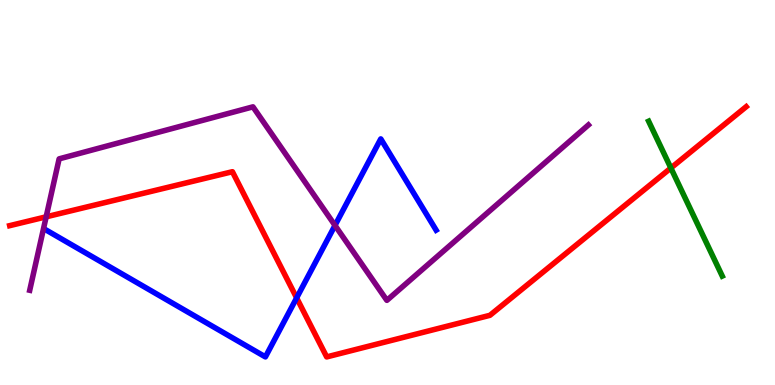[{'lines': ['blue', 'red'], 'intersections': [{'x': 3.83, 'y': 2.26}]}, {'lines': ['green', 'red'], 'intersections': [{'x': 8.66, 'y': 5.64}]}, {'lines': ['purple', 'red'], 'intersections': [{'x': 0.596, 'y': 4.37}]}, {'lines': ['blue', 'green'], 'intersections': []}, {'lines': ['blue', 'purple'], 'intersections': [{'x': 4.32, 'y': 4.15}]}, {'lines': ['green', 'purple'], 'intersections': []}]